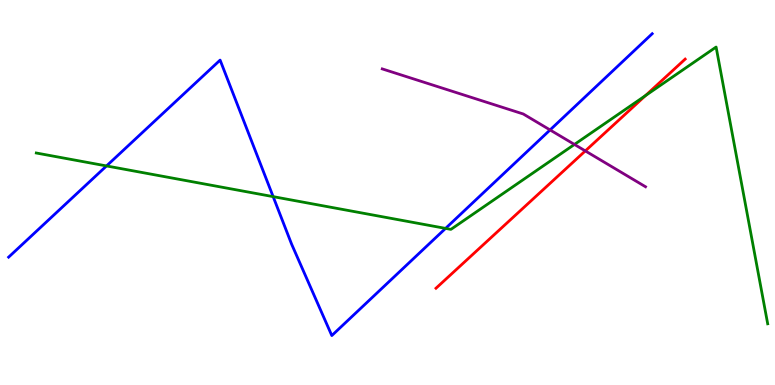[{'lines': ['blue', 'red'], 'intersections': []}, {'lines': ['green', 'red'], 'intersections': [{'x': 8.33, 'y': 7.52}]}, {'lines': ['purple', 'red'], 'intersections': [{'x': 7.55, 'y': 6.08}]}, {'lines': ['blue', 'green'], 'intersections': [{'x': 1.37, 'y': 5.69}, {'x': 3.52, 'y': 4.89}, {'x': 5.75, 'y': 4.07}]}, {'lines': ['blue', 'purple'], 'intersections': [{'x': 7.1, 'y': 6.62}]}, {'lines': ['green', 'purple'], 'intersections': [{'x': 7.41, 'y': 6.25}]}]